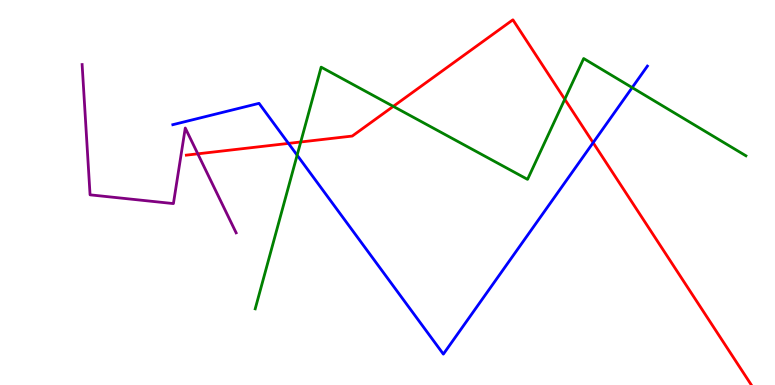[{'lines': ['blue', 'red'], 'intersections': [{'x': 3.72, 'y': 6.28}, {'x': 7.65, 'y': 6.29}]}, {'lines': ['green', 'red'], 'intersections': [{'x': 3.88, 'y': 6.31}, {'x': 5.07, 'y': 7.24}, {'x': 7.29, 'y': 7.42}]}, {'lines': ['purple', 'red'], 'intersections': [{'x': 2.55, 'y': 6.0}]}, {'lines': ['blue', 'green'], 'intersections': [{'x': 3.83, 'y': 5.97}, {'x': 8.16, 'y': 7.72}]}, {'lines': ['blue', 'purple'], 'intersections': []}, {'lines': ['green', 'purple'], 'intersections': []}]